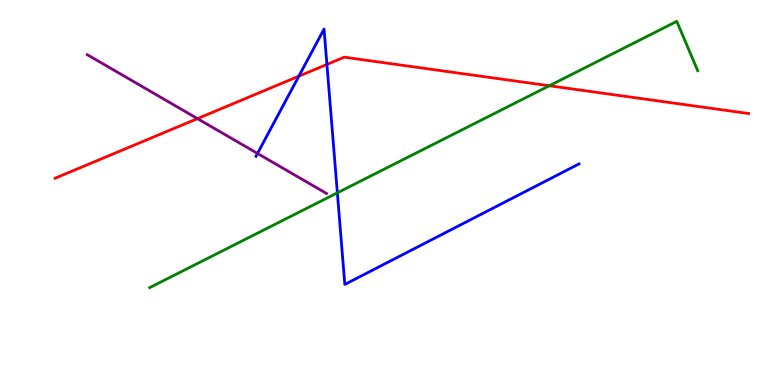[{'lines': ['blue', 'red'], 'intersections': [{'x': 3.86, 'y': 8.02}, {'x': 4.22, 'y': 8.33}]}, {'lines': ['green', 'red'], 'intersections': [{'x': 7.09, 'y': 7.77}]}, {'lines': ['purple', 'red'], 'intersections': [{'x': 2.55, 'y': 6.92}]}, {'lines': ['blue', 'green'], 'intersections': [{'x': 4.35, 'y': 4.99}]}, {'lines': ['blue', 'purple'], 'intersections': [{'x': 3.32, 'y': 6.01}]}, {'lines': ['green', 'purple'], 'intersections': []}]